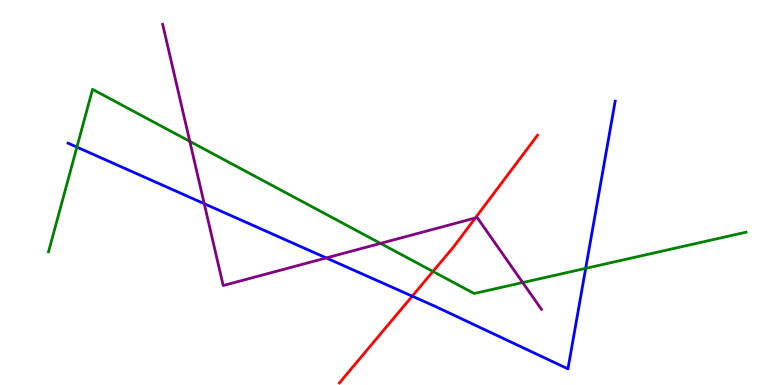[{'lines': ['blue', 'red'], 'intersections': [{'x': 5.32, 'y': 2.31}]}, {'lines': ['green', 'red'], 'intersections': [{'x': 5.59, 'y': 2.95}]}, {'lines': ['purple', 'red'], 'intersections': [{'x': 6.13, 'y': 4.34}]}, {'lines': ['blue', 'green'], 'intersections': [{'x': 0.992, 'y': 6.18}, {'x': 7.56, 'y': 3.03}]}, {'lines': ['blue', 'purple'], 'intersections': [{'x': 2.64, 'y': 4.71}, {'x': 4.21, 'y': 3.3}]}, {'lines': ['green', 'purple'], 'intersections': [{'x': 2.45, 'y': 6.33}, {'x': 4.91, 'y': 3.68}, {'x': 6.74, 'y': 2.66}]}]